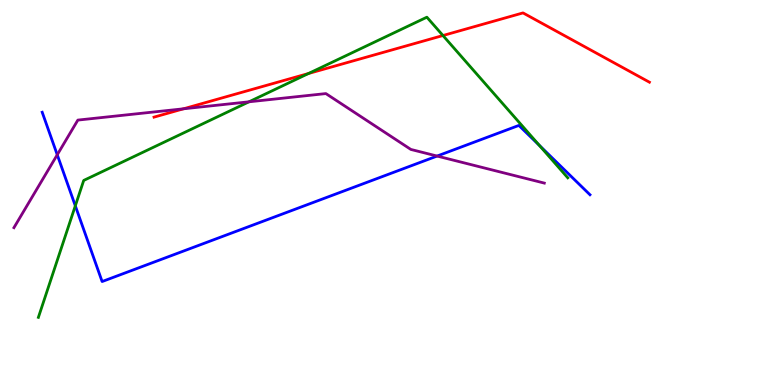[{'lines': ['blue', 'red'], 'intersections': []}, {'lines': ['green', 'red'], 'intersections': [{'x': 3.98, 'y': 8.09}, {'x': 5.72, 'y': 9.08}]}, {'lines': ['purple', 'red'], 'intersections': [{'x': 2.37, 'y': 7.17}]}, {'lines': ['blue', 'green'], 'intersections': [{'x': 0.972, 'y': 4.65}, {'x': 6.96, 'y': 6.22}]}, {'lines': ['blue', 'purple'], 'intersections': [{'x': 0.739, 'y': 5.98}, {'x': 5.64, 'y': 5.95}]}, {'lines': ['green', 'purple'], 'intersections': [{'x': 3.21, 'y': 7.36}]}]